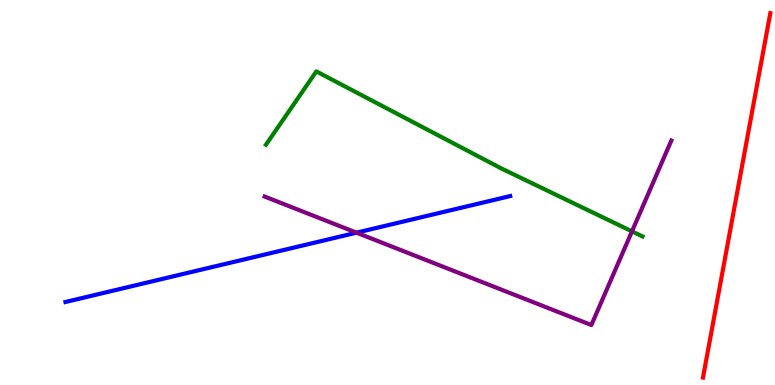[{'lines': ['blue', 'red'], 'intersections': []}, {'lines': ['green', 'red'], 'intersections': []}, {'lines': ['purple', 'red'], 'intersections': []}, {'lines': ['blue', 'green'], 'intersections': []}, {'lines': ['blue', 'purple'], 'intersections': [{'x': 4.6, 'y': 3.96}]}, {'lines': ['green', 'purple'], 'intersections': [{'x': 8.15, 'y': 3.99}]}]